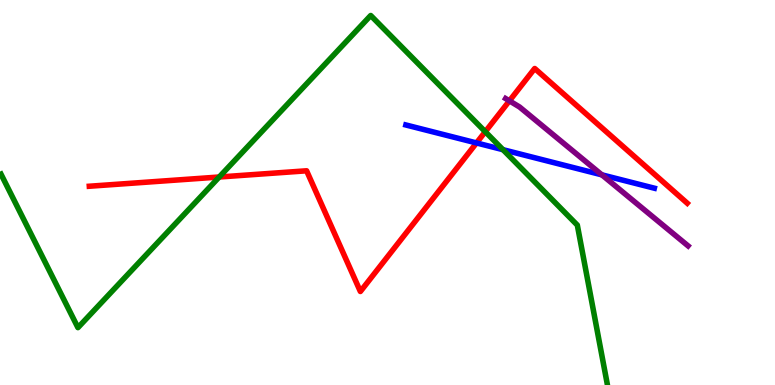[{'lines': ['blue', 'red'], 'intersections': [{'x': 6.15, 'y': 6.29}]}, {'lines': ['green', 'red'], 'intersections': [{'x': 2.83, 'y': 5.4}, {'x': 6.26, 'y': 6.58}]}, {'lines': ['purple', 'red'], 'intersections': [{'x': 6.57, 'y': 7.38}]}, {'lines': ['blue', 'green'], 'intersections': [{'x': 6.49, 'y': 6.11}]}, {'lines': ['blue', 'purple'], 'intersections': [{'x': 7.77, 'y': 5.46}]}, {'lines': ['green', 'purple'], 'intersections': []}]